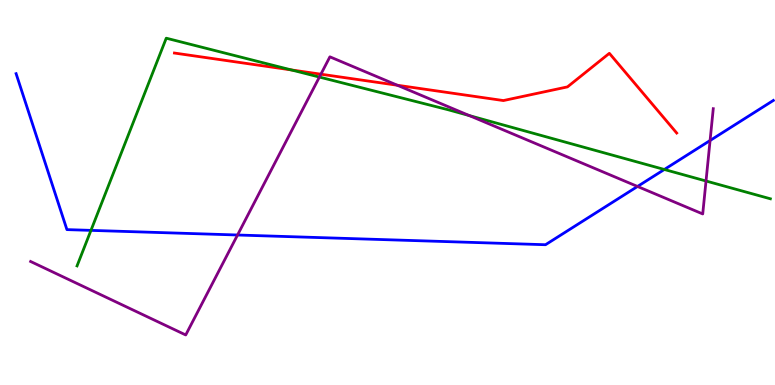[{'lines': ['blue', 'red'], 'intersections': []}, {'lines': ['green', 'red'], 'intersections': [{'x': 3.76, 'y': 8.18}]}, {'lines': ['purple', 'red'], 'intersections': [{'x': 4.14, 'y': 8.07}, {'x': 5.13, 'y': 7.79}]}, {'lines': ['blue', 'green'], 'intersections': [{'x': 1.17, 'y': 4.02}, {'x': 8.57, 'y': 5.6}]}, {'lines': ['blue', 'purple'], 'intersections': [{'x': 3.07, 'y': 3.9}, {'x': 8.23, 'y': 5.16}, {'x': 9.16, 'y': 6.35}]}, {'lines': ['green', 'purple'], 'intersections': [{'x': 4.12, 'y': 8.0}, {'x': 6.06, 'y': 7.0}, {'x': 9.11, 'y': 5.3}]}]